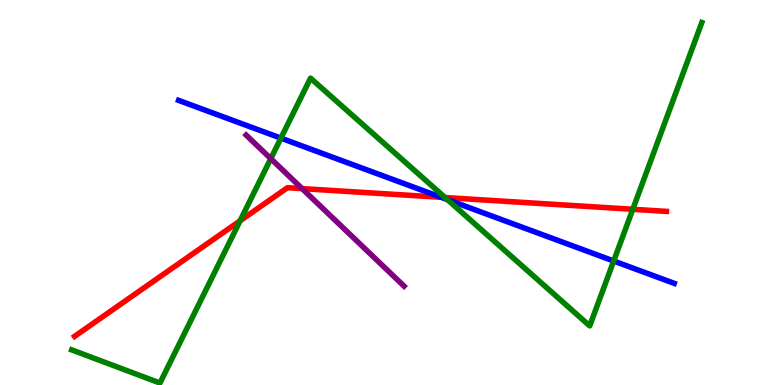[{'lines': ['blue', 'red'], 'intersections': [{'x': 5.69, 'y': 4.88}]}, {'lines': ['green', 'red'], 'intersections': [{'x': 3.1, 'y': 4.27}, {'x': 5.74, 'y': 4.87}, {'x': 8.17, 'y': 4.56}]}, {'lines': ['purple', 'red'], 'intersections': [{'x': 3.9, 'y': 5.1}]}, {'lines': ['blue', 'green'], 'intersections': [{'x': 3.62, 'y': 6.41}, {'x': 5.77, 'y': 4.82}, {'x': 7.92, 'y': 3.22}]}, {'lines': ['blue', 'purple'], 'intersections': []}, {'lines': ['green', 'purple'], 'intersections': [{'x': 3.49, 'y': 5.88}]}]